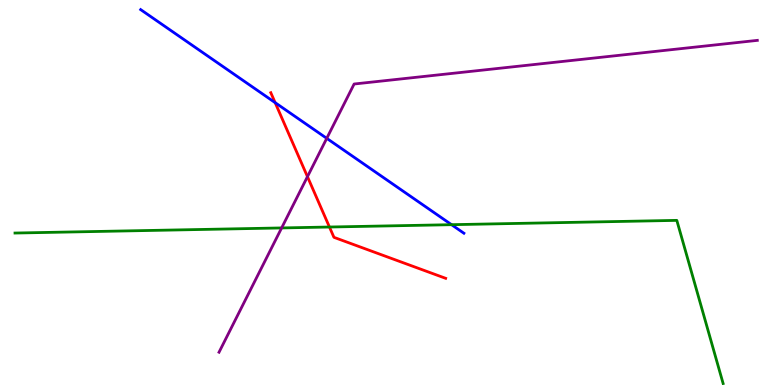[{'lines': ['blue', 'red'], 'intersections': [{'x': 3.55, 'y': 7.33}]}, {'lines': ['green', 'red'], 'intersections': [{'x': 4.25, 'y': 4.1}]}, {'lines': ['purple', 'red'], 'intersections': [{'x': 3.97, 'y': 5.41}]}, {'lines': ['blue', 'green'], 'intersections': [{'x': 5.83, 'y': 4.16}]}, {'lines': ['blue', 'purple'], 'intersections': [{'x': 4.22, 'y': 6.41}]}, {'lines': ['green', 'purple'], 'intersections': [{'x': 3.63, 'y': 4.08}]}]